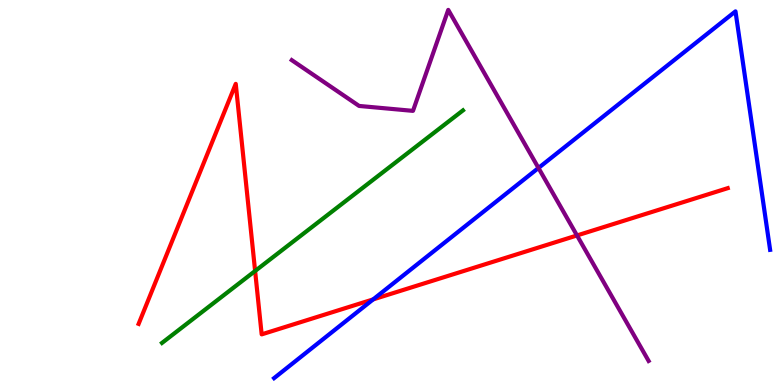[{'lines': ['blue', 'red'], 'intersections': [{'x': 4.81, 'y': 2.22}]}, {'lines': ['green', 'red'], 'intersections': [{'x': 3.29, 'y': 2.96}]}, {'lines': ['purple', 'red'], 'intersections': [{'x': 7.45, 'y': 3.88}]}, {'lines': ['blue', 'green'], 'intersections': []}, {'lines': ['blue', 'purple'], 'intersections': [{'x': 6.95, 'y': 5.64}]}, {'lines': ['green', 'purple'], 'intersections': []}]